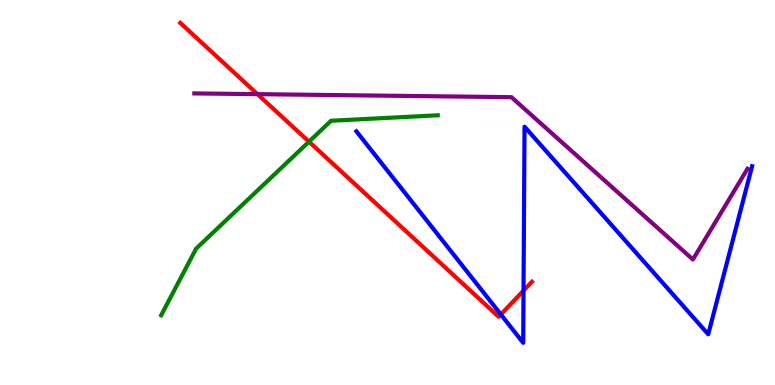[{'lines': ['blue', 'red'], 'intersections': [{'x': 6.46, 'y': 1.83}, {'x': 6.76, 'y': 2.45}]}, {'lines': ['green', 'red'], 'intersections': [{'x': 3.99, 'y': 6.32}]}, {'lines': ['purple', 'red'], 'intersections': [{'x': 3.32, 'y': 7.55}]}, {'lines': ['blue', 'green'], 'intersections': []}, {'lines': ['blue', 'purple'], 'intersections': []}, {'lines': ['green', 'purple'], 'intersections': []}]